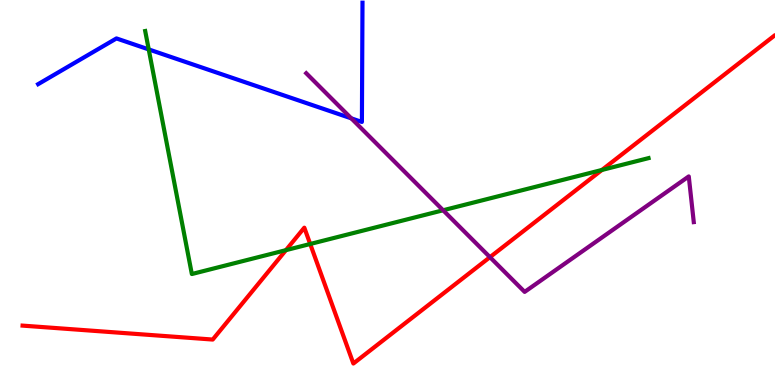[{'lines': ['blue', 'red'], 'intersections': []}, {'lines': ['green', 'red'], 'intersections': [{'x': 3.69, 'y': 3.5}, {'x': 4.0, 'y': 3.66}, {'x': 7.77, 'y': 5.59}]}, {'lines': ['purple', 'red'], 'intersections': [{'x': 6.32, 'y': 3.32}]}, {'lines': ['blue', 'green'], 'intersections': [{'x': 1.92, 'y': 8.72}]}, {'lines': ['blue', 'purple'], 'intersections': [{'x': 4.53, 'y': 6.93}]}, {'lines': ['green', 'purple'], 'intersections': [{'x': 5.72, 'y': 4.54}]}]